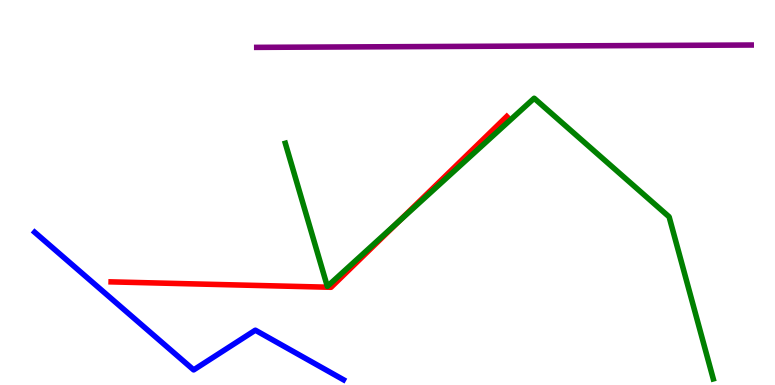[{'lines': ['blue', 'red'], 'intersections': []}, {'lines': ['green', 'red'], 'intersections': [{'x': 5.14, 'y': 4.24}]}, {'lines': ['purple', 'red'], 'intersections': []}, {'lines': ['blue', 'green'], 'intersections': []}, {'lines': ['blue', 'purple'], 'intersections': []}, {'lines': ['green', 'purple'], 'intersections': []}]